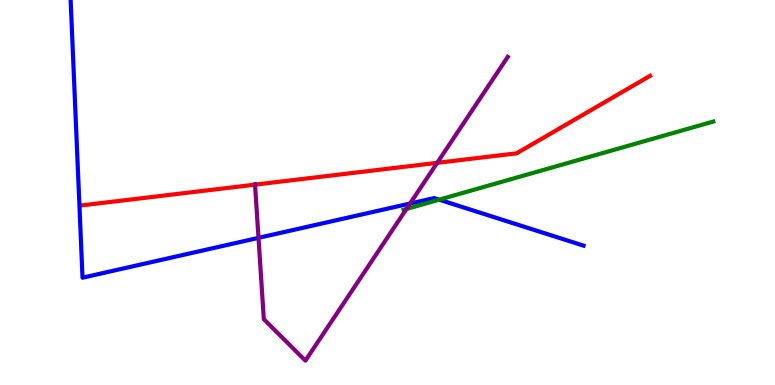[{'lines': ['blue', 'red'], 'intersections': []}, {'lines': ['green', 'red'], 'intersections': []}, {'lines': ['purple', 'red'], 'intersections': [{'x': 3.29, 'y': 5.2}, {'x': 5.64, 'y': 5.77}]}, {'lines': ['blue', 'green'], 'intersections': [{'x': 5.67, 'y': 4.81}]}, {'lines': ['blue', 'purple'], 'intersections': [{'x': 3.34, 'y': 3.82}, {'x': 5.29, 'y': 4.71}]}, {'lines': ['green', 'purple'], 'intersections': [{'x': 5.24, 'y': 4.57}]}]